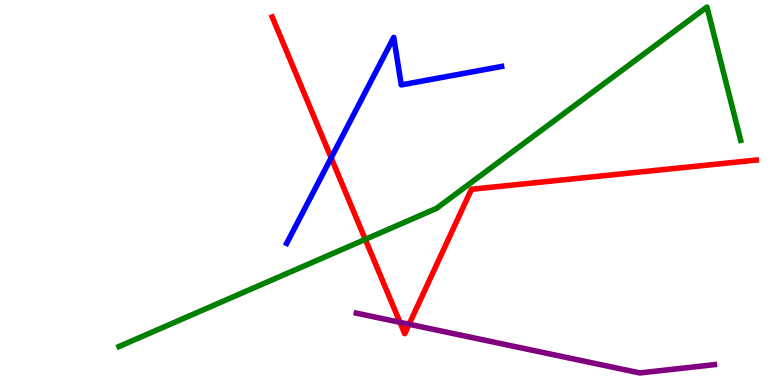[{'lines': ['blue', 'red'], 'intersections': [{'x': 4.27, 'y': 5.9}]}, {'lines': ['green', 'red'], 'intersections': [{'x': 4.71, 'y': 3.78}]}, {'lines': ['purple', 'red'], 'intersections': [{'x': 5.16, 'y': 1.63}, {'x': 5.28, 'y': 1.58}]}, {'lines': ['blue', 'green'], 'intersections': []}, {'lines': ['blue', 'purple'], 'intersections': []}, {'lines': ['green', 'purple'], 'intersections': []}]